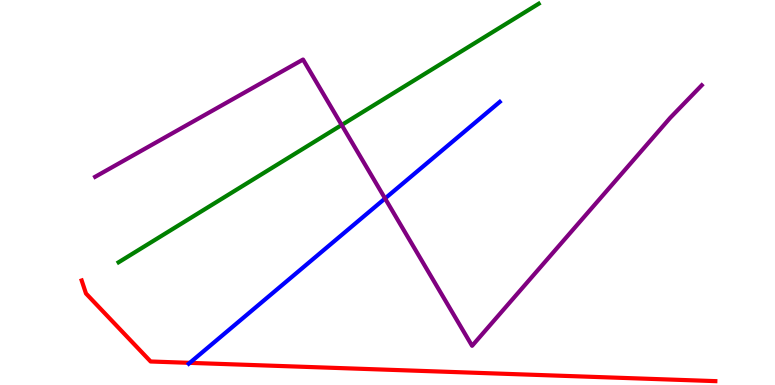[{'lines': ['blue', 'red'], 'intersections': [{'x': 2.45, 'y': 0.575}]}, {'lines': ['green', 'red'], 'intersections': []}, {'lines': ['purple', 'red'], 'intersections': []}, {'lines': ['blue', 'green'], 'intersections': []}, {'lines': ['blue', 'purple'], 'intersections': [{'x': 4.97, 'y': 4.85}]}, {'lines': ['green', 'purple'], 'intersections': [{'x': 4.41, 'y': 6.75}]}]